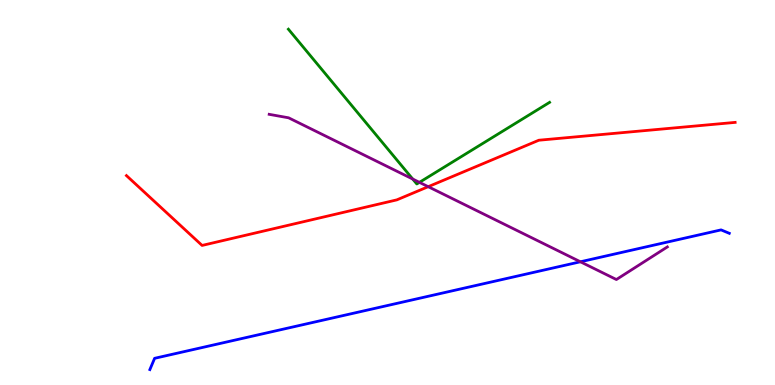[{'lines': ['blue', 'red'], 'intersections': []}, {'lines': ['green', 'red'], 'intersections': []}, {'lines': ['purple', 'red'], 'intersections': [{'x': 5.53, 'y': 5.15}]}, {'lines': ['blue', 'green'], 'intersections': []}, {'lines': ['blue', 'purple'], 'intersections': [{'x': 7.49, 'y': 3.2}]}, {'lines': ['green', 'purple'], 'intersections': [{'x': 5.33, 'y': 5.35}, {'x': 5.41, 'y': 5.26}]}]